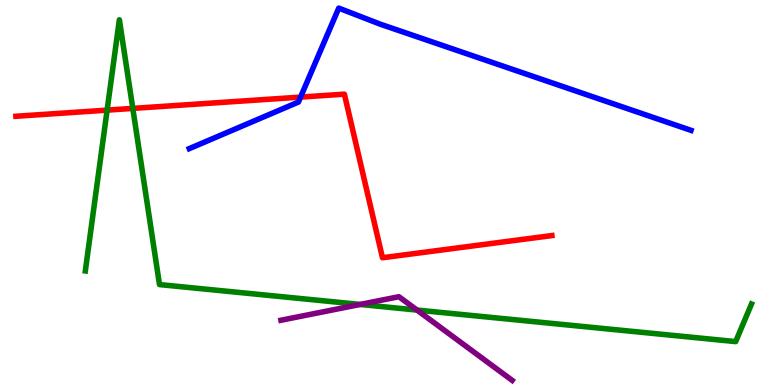[{'lines': ['blue', 'red'], 'intersections': [{'x': 3.88, 'y': 7.48}]}, {'lines': ['green', 'red'], 'intersections': [{'x': 1.38, 'y': 7.14}, {'x': 1.71, 'y': 7.18}]}, {'lines': ['purple', 'red'], 'intersections': []}, {'lines': ['blue', 'green'], 'intersections': []}, {'lines': ['blue', 'purple'], 'intersections': []}, {'lines': ['green', 'purple'], 'intersections': [{'x': 4.65, 'y': 2.09}, {'x': 5.38, 'y': 1.95}]}]